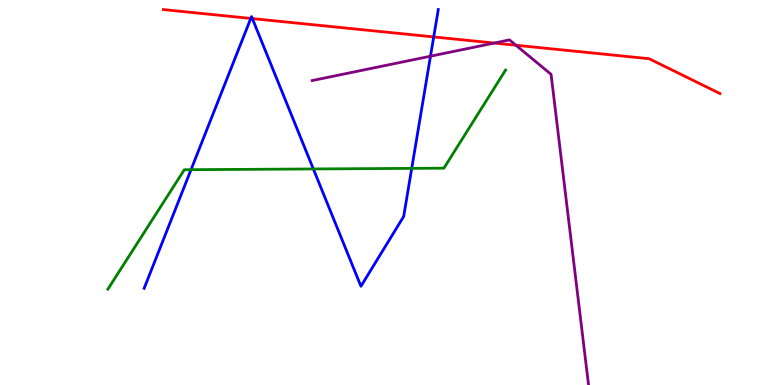[{'lines': ['blue', 'red'], 'intersections': [{'x': 3.24, 'y': 9.52}, {'x': 3.26, 'y': 9.52}, {'x': 5.6, 'y': 9.04}]}, {'lines': ['green', 'red'], 'intersections': []}, {'lines': ['purple', 'red'], 'intersections': [{'x': 6.38, 'y': 8.88}, {'x': 6.66, 'y': 8.82}]}, {'lines': ['blue', 'green'], 'intersections': [{'x': 2.46, 'y': 5.59}, {'x': 4.04, 'y': 5.61}, {'x': 5.31, 'y': 5.63}]}, {'lines': ['blue', 'purple'], 'intersections': [{'x': 5.55, 'y': 8.54}]}, {'lines': ['green', 'purple'], 'intersections': []}]